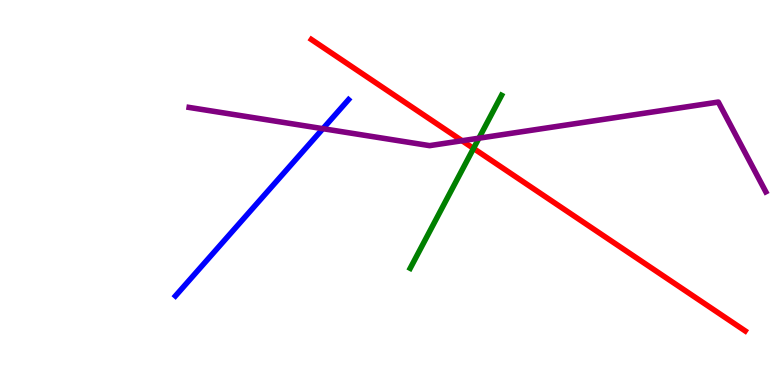[{'lines': ['blue', 'red'], 'intersections': []}, {'lines': ['green', 'red'], 'intersections': [{'x': 6.11, 'y': 6.15}]}, {'lines': ['purple', 'red'], 'intersections': [{'x': 5.96, 'y': 6.34}]}, {'lines': ['blue', 'green'], 'intersections': []}, {'lines': ['blue', 'purple'], 'intersections': [{'x': 4.17, 'y': 6.66}]}, {'lines': ['green', 'purple'], 'intersections': [{'x': 6.18, 'y': 6.41}]}]